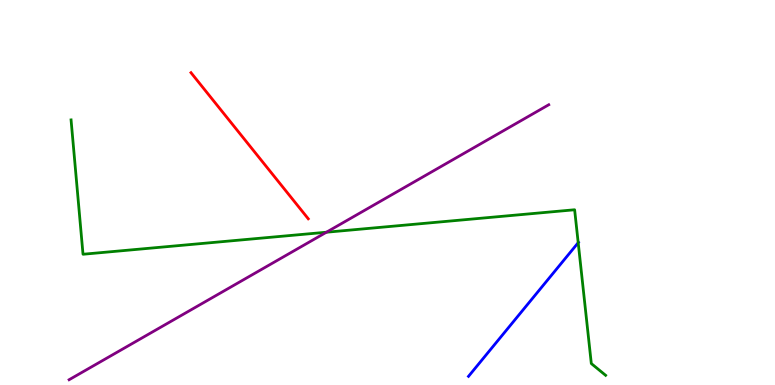[{'lines': ['blue', 'red'], 'intersections': []}, {'lines': ['green', 'red'], 'intersections': []}, {'lines': ['purple', 'red'], 'intersections': []}, {'lines': ['blue', 'green'], 'intersections': [{'x': 7.46, 'y': 3.7}]}, {'lines': ['blue', 'purple'], 'intersections': []}, {'lines': ['green', 'purple'], 'intersections': [{'x': 4.21, 'y': 3.97}]}]